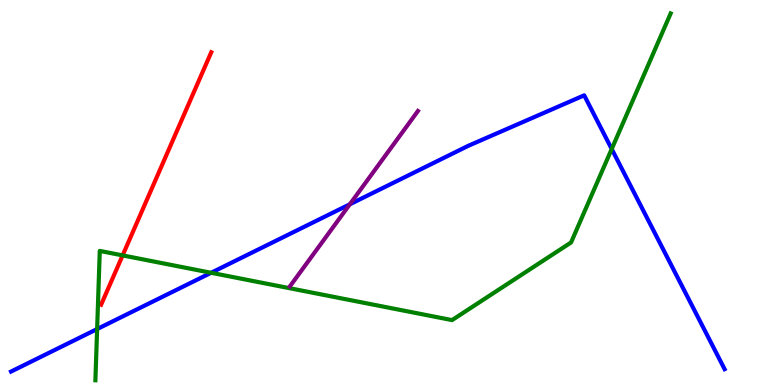[{'lines': ['blue', 'red'], 'intersections': []}, {'lines': ['green', 'red'], 'intersections': [{'x': 1.58, 'y': 3.37}]}, {'lines': ['purple', 'red'], 'intersections': []}, {'lines': ['blue', 'green'], 'intersections': [{'x': 1.25, 'y': 1.45}, {'x': 2.72, 'y': 2.91}, {'x': 7.89, 'y': 6.13}]}, {'lines': ['blue', 'purple'], 'intersections': [{'x': 4.51, 'y': 4.69}]}, {'lines': ['green', 'purple'], 'intersections': []}]